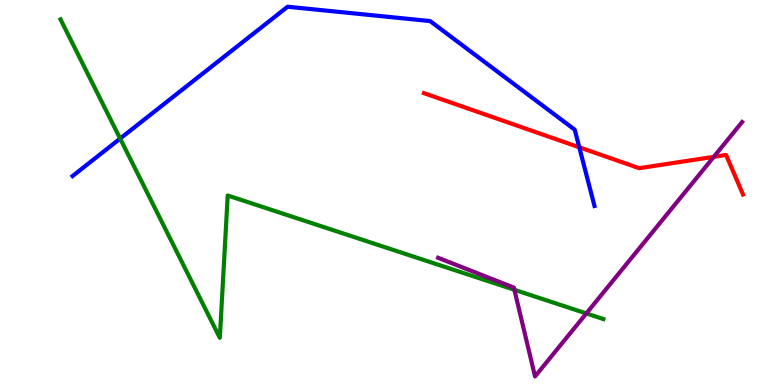[{'lines': ['blue', 'red'], 'intersections': [{'x': 7.47, 'y': 6.17}]}, {'lines': ['green', 'red'], 'intersections': []}, {'lines': ['purple', 'red'], 'intersections': [{'x': 9.21, 'y': 5.93}]}, {'lines': ['blue', 'green'], 'intersections': [{'x': 1.55, 'y': 6.4}]}, {'lines': ['blue', 'purple'], 'intersections': []}, {'lines': ['green', 'purple'], 'intersections': [{'x': 6.64, 'y': 2.47}, {'x': 7.57, 'y': 1.86}]}]